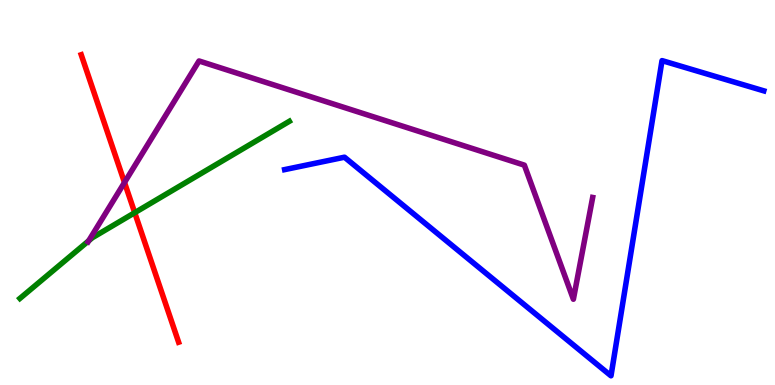[{'lines': ['blue', 'red'], 'intersections': []}, {'lines': ['green', 'red'], 'intersections': [{'x': 1.74, 'y': 4.48}]}, {'lines': ['purple', 'red'], 'intersections': [{'x': 1.61, 'y': 5.26}]}, {'lines': ['blue', 'green'], 'intersections': []}, {'lines': ['blue', 'purple'], 'intersections': []}, {'lines': ['green', 'purple'], 'intersections': [{'x': 1.14, 'y': 3.75}]}]